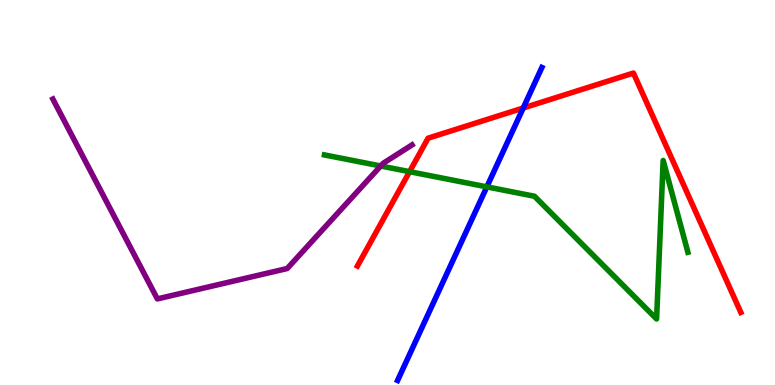[{'lines': ['blue', 'red'], 'intersections': [{'x': 6.75, 'y': 7.19}]}, {'lines': ['green', 'red'], 'intersections': [{'x': 5.28, 'y': 5.54}]}, {'lines': ['purple', 'red'], 'intersections': []}, {'lines': ['blue', 'green'], 'intersections': [{'x': 6.28, 'y': 5.15}]}, {'lines': ['blue', 'purple'], 'intersections': []}, {'lines': ['green', 'purple'], 'intersections': [{'x': 4.91, 'y': 5.69}]}]